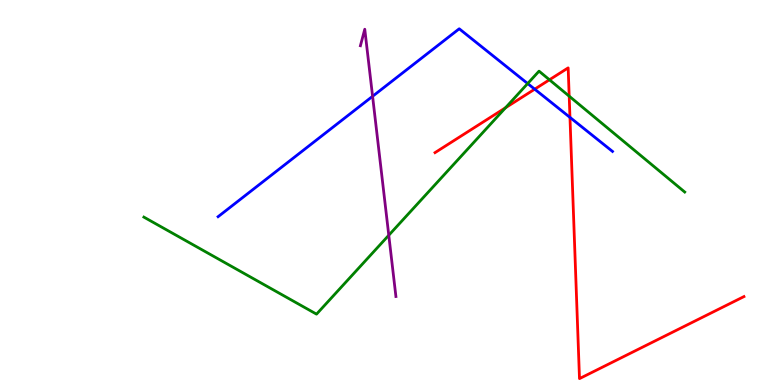[{'lines': ['blue', 'red'], 'intersections': [{'x': 6.9, 'y': 7.68}, {'x': 7.35, 'y': 6.95}]}, {'lines': ['green', 'red'], 'intersections': [{'x': 6.52, 'y': 7.2}, {'x': 7.09, 'y': 7.93}, {'x': 7.34, 'y': 7.5}]}, {'lines': ['purple', 'red'], 'intersections': []}, {'lines': ['blue', 'green'], 'intersections': [{'x': 6.81, 'y': 7.83}]}, {'lines': ['blue', 'purple'], 'intersections': [{'x': 4.81, 'y': 7.5}]}, {'lines': ['green', 'purple'], 'intersections': [{'x': 5.02, 'y': 3.89}]}]